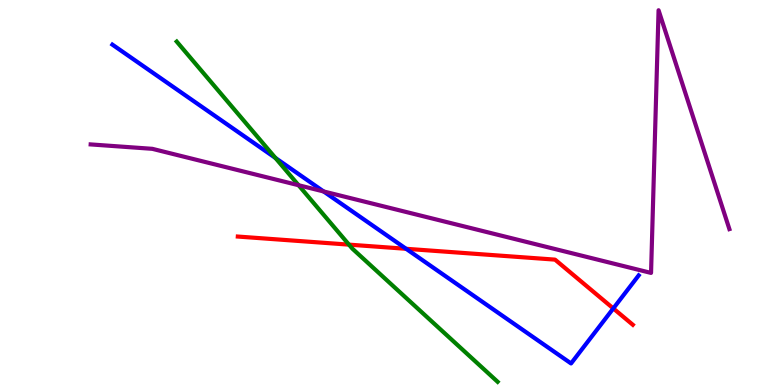[{'lines': ['blue', 'red'], 'intersections': [{'x': 5.24, 'y': 3.54}, {'x': 7.91, 'y': 1.99}]}, {'lines': ['green', 'red'], 'intersections': [{'x': 4.5, 'y': 3.65}]}, {'lines': ['purple', 'red'], 'intersections': []}, {'lines': ['blue', 'green'], 'intersections': [{'x': 3.55, 'y': 5.9}]}, {'lines': ['blue', 'purple'], 'intersections': [{'x': 4.18, 'y': 5.03}]}, {'lines': ['green', 'purple'], 'intersections': [{'x': 3.85, 'y': 5.19}]}]